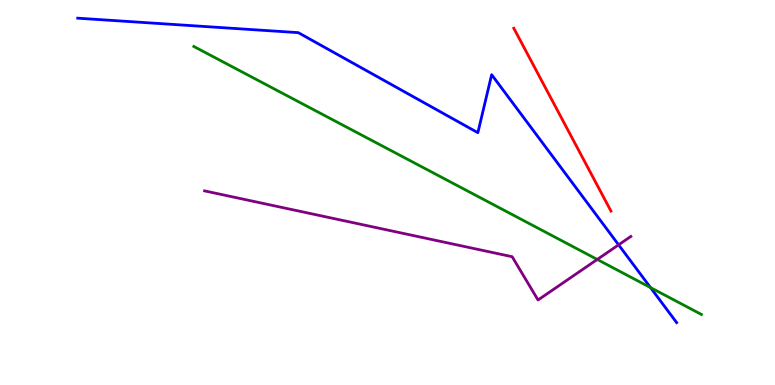[{'lines': ['blue', 'red'], 'intersections': []}, {'lines': ['green', 'red'], 'intersections': []}, {'lines': ['purple', 'red'], 'intersections': []}, {'lines': ['blue', 'green'], 'intersections': [{'x': 8.39, 'y': 2.53}]}, {'lines': ['blue', 'purple'], 'intersections': [{'x': 7.98, 'y': 3.64}]}, {'lines': ['green', 'purple'], 'intersections': [{'x': 7.71, 'y': 3.26}]}]